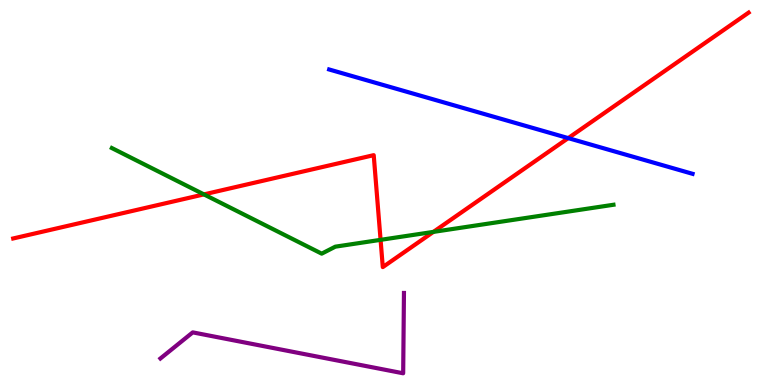[{'lines': ['blue', 'red'], 'intersections': [{'x': 7.33, 'y': 6.41}]}, {'lines': ['green', 'red'], 'intersections': [{'x': 2.63, 'y': 4.95}, {'x': 4.91, 'y': 3.77}, {'x': 5.59, 'y': 3.98}]}, {'lines': ['purple', 'red'], 'intersections': []}, {'lines': ['blue', 'green'], 'intersections': []}, {'lines': ['blue', 'purple'], 'intersections': []}, {'lines': ['green', 'purple'], 'intersections': []}]